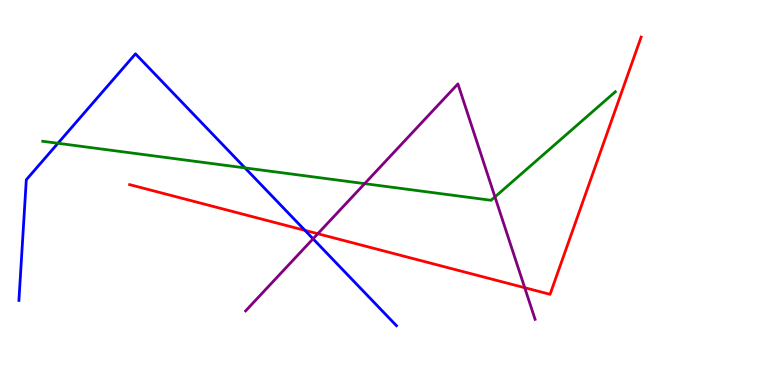[{'lines': ['blue', 'red'], 'intersections': [{'x': 3.93, 'y': 4.02}]}, {'lines': ['green', 'red'], 'intersections': []}, {'lines': ['purple', 'red'], 'intersections': [{'x': 4.1, 'y': 3.93}, {'x': 6.77, 'y': 2.53}]}, {'lines': ['blue', 'green'], 'intersections': [{'x': 0.748, 'y': 6.28}, {'x': 3.16, 'y': 5.64}]}, {'lines': ['blue', 'purple'], 'intersections': [{'x': 4.04, 'y': 3.8}]}, {'lines': ['green', 'purple'], 'intersections': [{'x': 4.7, 'y': 5.23}, {'x': 6.39, 'y': 4.89}]}]